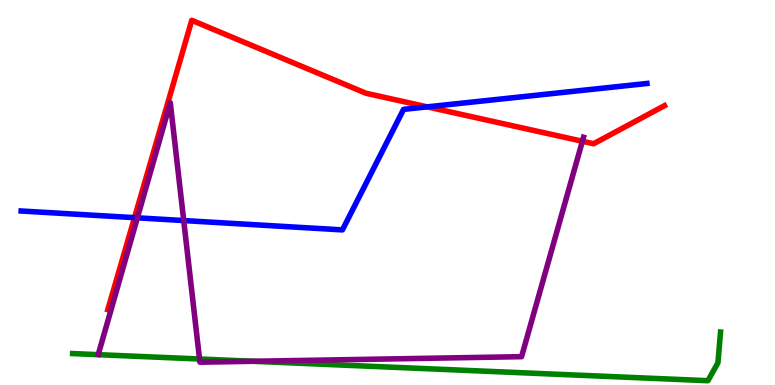[{'lines': ['blue', 'red'], 'intersections': [{'x': 1.74, 'y': 4.35}, {'x': 5.51, 'y': 7.22}]}, {'lines': ['green', 'red'], 'intersections': []}, {'lines': ['purple', 'red'], 'intersections': [{'x': 7.51, 'y': 6.33}]}, {'lines': ['blue', 'green'], 'intersections': []}, {'lines': ['blue', 'purple'], 'intersections': [{'x': 1.77, 'y': 4.34}, {'x': 2.37, 'y': 4.27}]}, {'lines': ['green', 'purple'], 'intersections': [{'x': 2.57, 'y': 0.675}, {'x': 3.26, 'y': 0.616}]}]